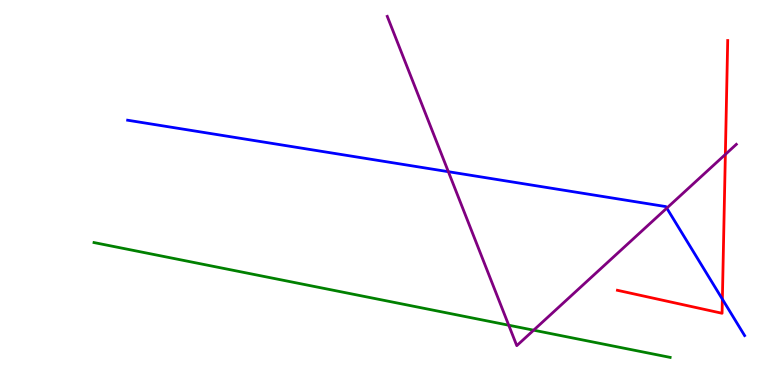[{'lines': ['blue', 'red'], 'intersections': [{'x': 9.32, 'y': 2.23}]}, {'lines': ['green', 'red'], 'intersections': []}, {'lines': ['purple', 'red'], 'intersections': [{'x': 9.36, 'y': 5.99}]}, {'lines': ['blue', 'green'], 'intersections': []}, {'lines': ['blue', 'purple'], 'intersections': [{'x': 5.79, 'y': 5.54}, {'x': 8.6, 'y': 4.59}]}, {'lines': ['green', 'purple'], 'intersections': [{'x': 6.56, 'y': 1.55}, {'x': 6.89, 'y': 1.42}]}]